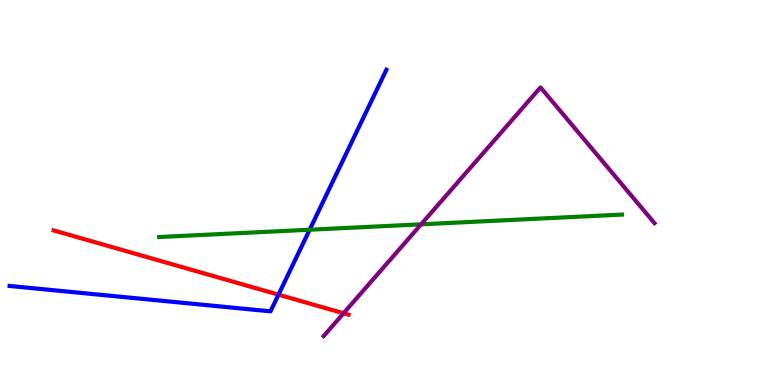[{'lines': ['blue', 'red'], 'intersections': [{'x': 3.59, 'y': 2.35}]}, {'lines': ['green', 'red'], 'intersections': []}, {'lines': ['purple', 'red'], 'intersections': [{'x': 4.43, 'y': 1.86}]}, {'lines': ['blue', 'green'], 'intersections': [{'x': 4.0, 'y': 4.03}]}, {'lines': ['blue', 'purple'], 'intersections': []}, {'lines': ['green', 'purple'], 'intersections': [{'x': 5.43, 'y': 4.17}]}]